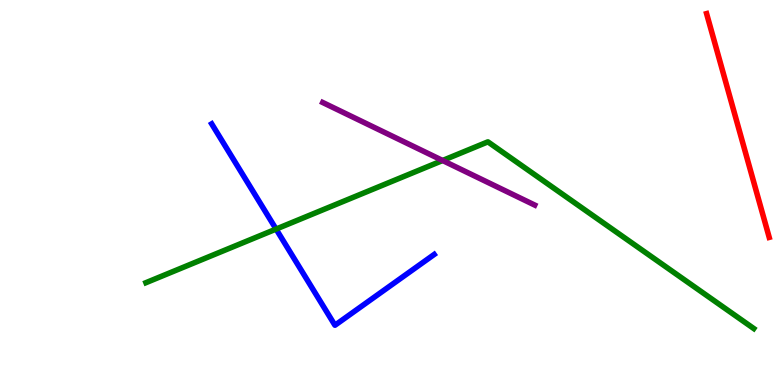[{'lines': ['blue', 'red'], 'intersections': []}, {'lines': ['green', 'red'], 'intersections': []}, {'lines': ['purple', 'red'], 'intersections': []}, {'lines': ['blue', 'green'], 'intersections': [{'x': 3.56, 'y': 4.05}]}, {'lines': ['blue', 'purple'], 'intersections': []}, {'lines': ['green', 'purple'], 'intersections': [{'x': 5.71, 'y': 5.83}]}]